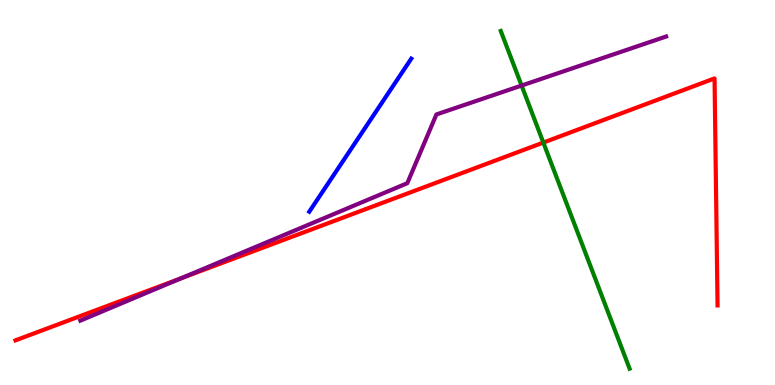[{'lines': ['blue', 'red'], 'intersections': []}, {'lines': ['green', 'red'], 'intersections': [{'x': 7.01, 'y': 6.3}]}, {'lines': ['purple', 'red'], 'intersections': [{'x': 2.33, 'y': 2.77}]}, {'lines': ['blue', 'green'], 'intersections': []}, {'lines': ['blue', 'purple'], 'intersections': []}, {'lines': ['green', 'purple'], 'intersections': [{'x': 6.73, 'y': 7.78}]}]